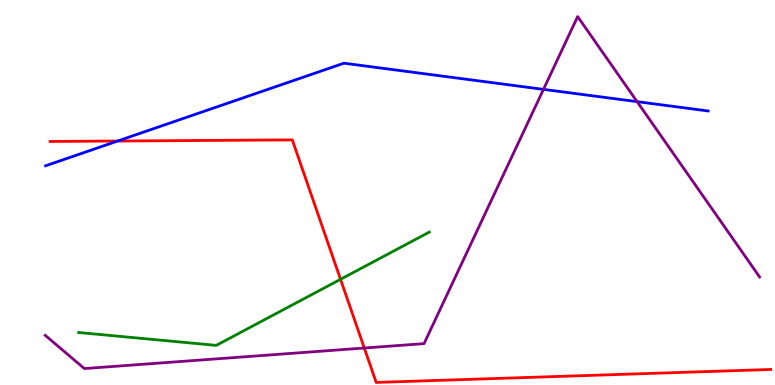[{'lines': ['blue', 'red'], 'intersections': [{'x': 1.52, 'y': 6.34}]}, {'lines': ['green', 'red'], 'intersections': [{'x': 4.39, 'y': 2.75}]}, {'lines': ['purple', 'red'], 'intersections': [{'x': 4.7, 'y': 0.961}]}, {'lines': ['blue', 'green'], 'intersections': []}, {'lines': ['blue', 'purple'], 'intersections': [{'x': 7.01, 'y': 7.68}, {'x': 8.22, 'y': 7.36}]}, {'lines': ['green', 'purple'], 'intersections': []}]